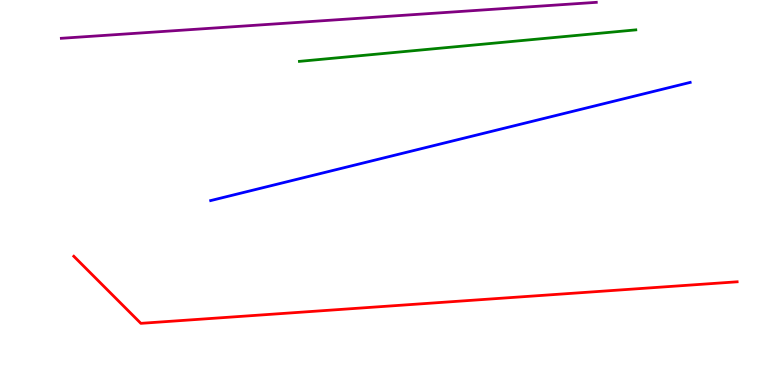[{'lines': ['blue', 'red'], 'intersections': []}, {'lines': ['green', 'red'], 'intersections': []}, {'lines': ['purple', 'red'], 'intersections': []}, {'lines': ['blue', 'green'], 'intersections': []}, {'lines': ['blue', 'purple'], 'intersections': []}, {'lines': ['green', 'purple'], 'intersections': []}]